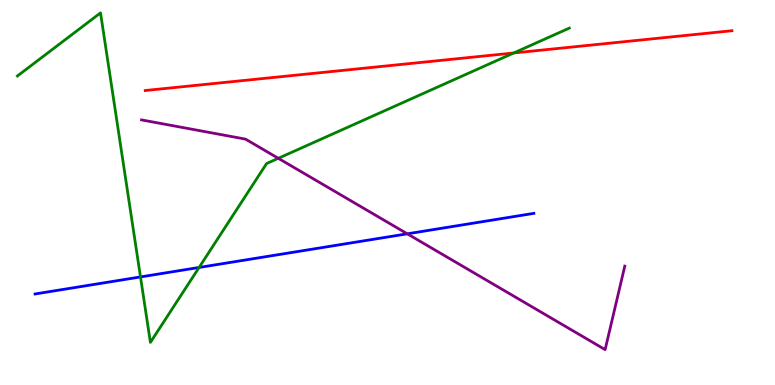[{'lines': ['blue', 'red'], 'intersections': []}, {'lines': ['green', 'red'], 'intersections': [{'x': 6.63, 'y': 8.62}]}, {'lines': ['purple', 'red'], 'intersections': []}, {'lines': ['blue', 'green'], 'intersections': [{'x': 1.81, 'y': 2.81}, {'x': 2.57, 'y': 3.05}]}, {'lines': ['blue', 'purple'], 'intersections': [{'x': 5.26, 'y': 3.93}]}, {'lines': ['green', 'purple'], 'intersections': [{'x': 3.59, 'y': 5.89}]}]